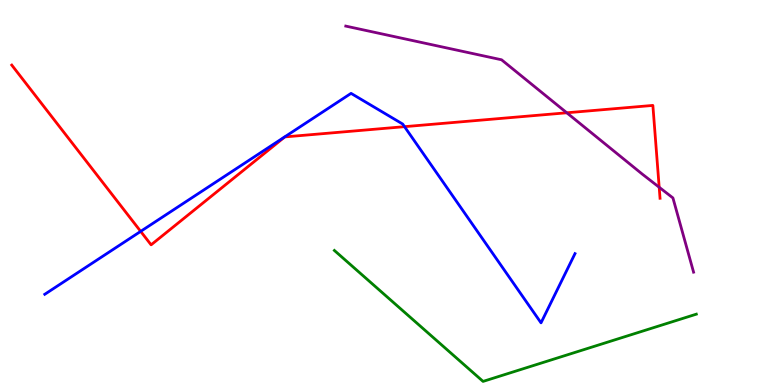[{'lines': ['blue', 'red'], 'intersections': [{'x': 1.82, 'y': 3.99}, {'x': 5.22, 'y': 6.71}]}, {'lines': ['green', 'red'], 'intersections': []}, {'lines': ['purple', 'red'], 'intersections': [{'x': 7.31, 'y': 7.07}, {'x': 8.51, 'y': 5.14}]}, {'lines': ['blue', 'green'], 'intersections': []}, {'lines': ['blue', 'purple'], 'intersections': []}, {'lines': ['green', 'purple'], 'intersections': []}]